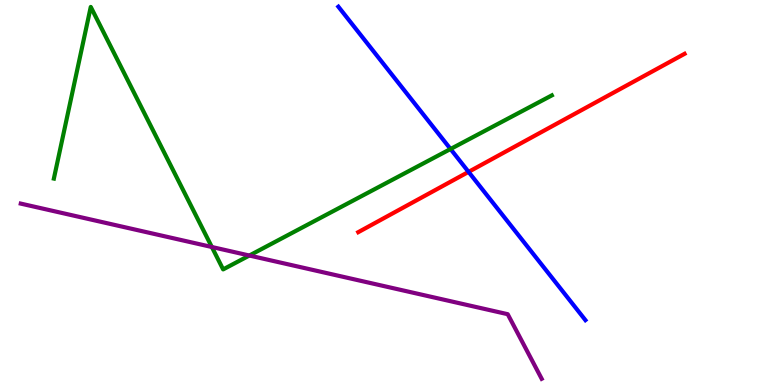[{'lines': ['blue', 'red'], 'intersections': [{'x': 6.05, 'y': 5.54}]}, {'lines': ['green', 'red'], 'intersections': []}, {'lines': ['purple', 'red'], 'intersections': []}, {'lines': ['blue', 'green'], 'intersections': [{'x': 5.81, 'y': 6.13}]}, {'lines': ['blue', 'purple'], 'intersections': []}, {'lines': ['green', 'purple'], 'intersections': [{'x': 2.73, 'y': 3.58}, {'x': 3.22, 'y': 3.36}]}]